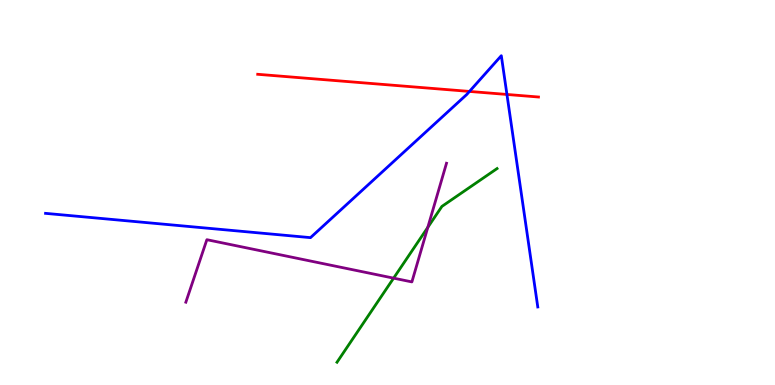[{'lines': ['blue', 'red'], 'intersections': [{'x': 6.06, 'y': 7.63}, {'x': 6.54, 'y': 7.55}]}, {'lines': ['green', 'red'], 'intersections': []}, {'lines': ['purple', 'red'], 'intersections': []}, {'lines': ['blue', 'green'], 'intersections': []}, {'lines': ['blue', 'purple'], 'intersections': []}, {'lines': ['green', 'purple'], 'intersections': [{'x': 5.08, 'y': 2.78}, {'x': 5.52, 'y': 4.09}]}]